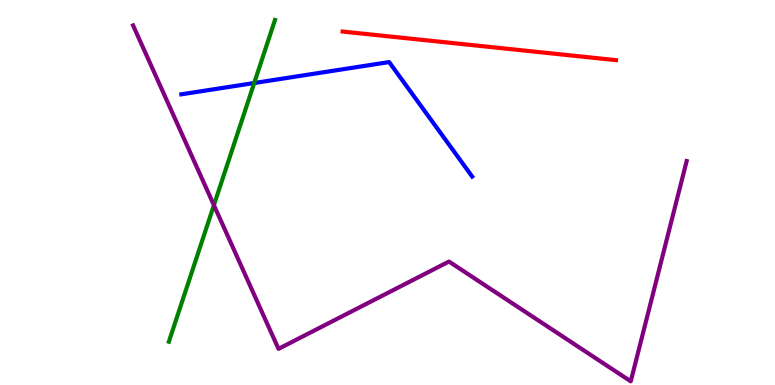[{'lines': ['blue', 'red'], 'intersections': []}, {'lines': ['green', 'red'], 'intersections': []}, {'lines': ['purple', 'red'], 'intersections': []}, {'lines': ['blue', 'green'], 'intersections': [{'x': 3.28, 'y': 7.84}]}, {'lines': ['blue', 'purple'], 'intersections': []}, {'lines': ['green', 'purple'], 'intersections': [{'x': 2.76, 'y': 4.67}]}]